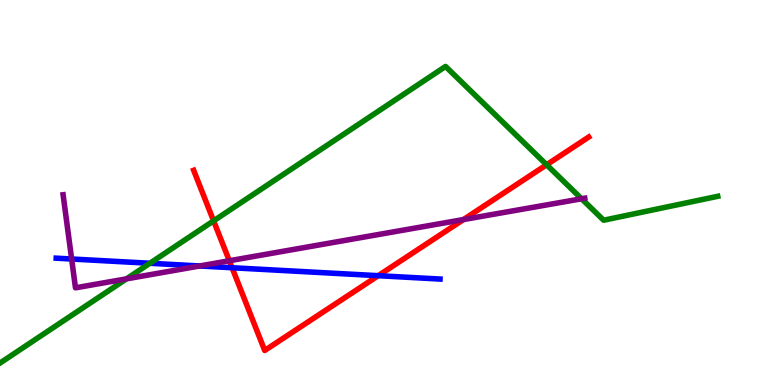[{'lines': ['blue', 'red'], 'intersections': [{'x': 2.99, 'y': 3.05}, {'x': 4.88, 'y': 2.84}]}, {'lines': ['green', 'red'], 'intersections': [{'x': 2.76, 'y': 4.26}, {'x': 7.05, 'y': 5.72}]}, {'lines': ['purple', 'red'], 'intersections': [{'x': 2.96, 'y': 3.23}, {'x': 5.98, 'y': 4.3}]}, {'lines': ['blue', 'green'], 'intersections': [{'x': 1.93, 'y': 3.16}]}, {'lines': ['blue', 'purple'], 'intersections': [{'x': 0.924, 'y': 3.27}, {'x': 2.58, 'y': 3.09}]}, {'lines': ['green', 'purple'], 'intersections': [{'x': 1.63, 'y': 2.76}, {'x': 7.5, 'y': 4.84}]}]